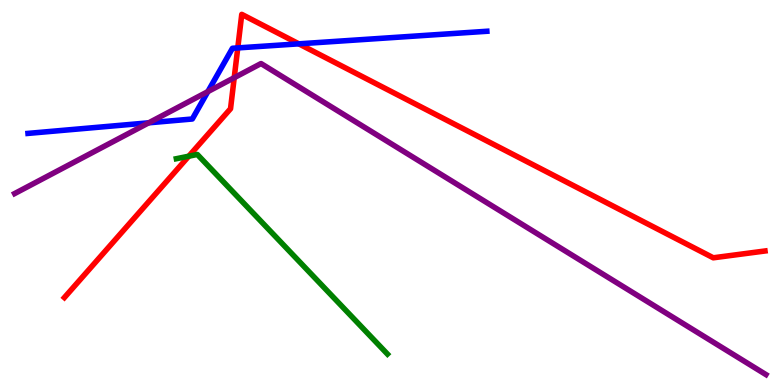[{'lines': ['blue', 'red'], 'intersections': [{'x': 3.07, 'y': 8.76}, {'x': 3.86, 'y': 8.86}]}, {'lines': ['green', 'red'], 'intersections': [{'x': 2.44, 'y': 5.94}]}, {'lines': ['purple', 'red'], 'intersections': [{'x': 3.02, 'y': 7.98}]}, {'lines': ['blue', 'green'], 'intersections': []}, {'lines': ['blue', 'purple'], 'intersections': [{'x': 1.92, 'y': 6.81}, {'x': 2.68, 'y': 7.62}]}, {'lines': ['green', 'purple'], 'intersections': []}]